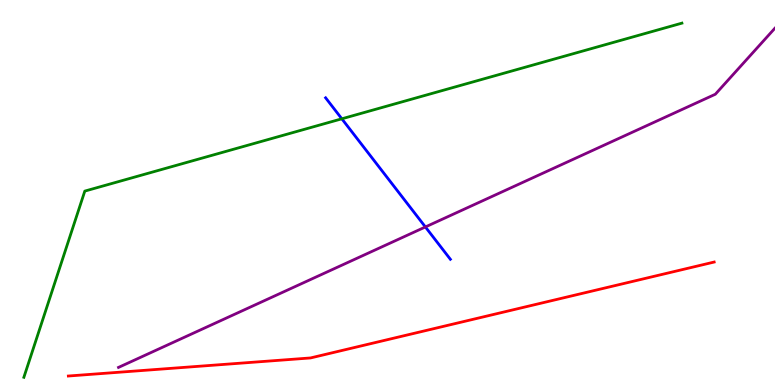[{'lines': ['blue', 'red'], 'intersections': []}, {'lines': ['green', 'red'], 'intersections': []}, {'lines': ['purple', 'red'], 'intersections': []}, {'lines': ['blue', 'green'], 'intersections': [{'x': 4.41, 'y': 6.91}]}, {'lines': ['blue', 'purple'], 'intersections': [{'x': 5.49, 'y': 4.11}]}, {'lines': ['green', 'purple'], 'intersections': []}]